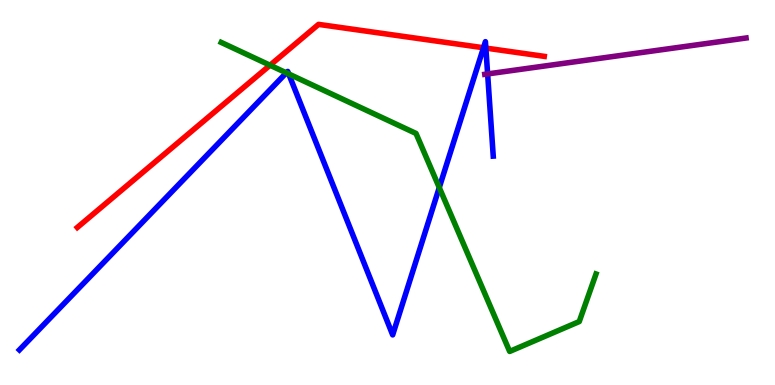[{'lines': ['blue', 'red'], 'intersections': [{'x': 6.24, 'y': 8.76}, {'x': 6.27, 'y': 8.75}]}, {'lines': ['green', 'red'], 'intersections': [{'x': 3.48, 'y': 8.31}]}, {'lines': ['purple', 'red'], 'intersections': []}, {'lines': ['blue', 'green'], 'intersections': [{'x': 3.69, 'y': 8.11}, {'x': 3.73, 'y': 8.08}, {'x': 5.67, 'y': 5.13}]}, {'lines': ['blue', 'purple'], 'intersections': [{'x': 6.29, 'y': 8.08}]}, {'lines': ['green', 'purple'], 'intersections': []}]